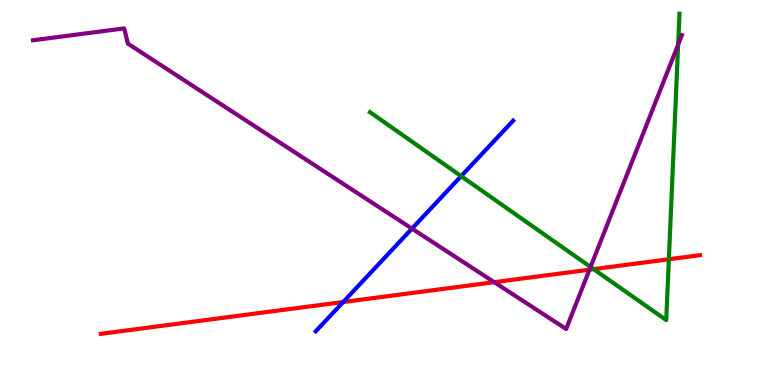[{'lines': ['blue', 'red'], 'intersections': [{'x': 4.43, 'y': 2.16}]}, {'lines': ['green', 'red'], 'intersections': [{'x': 7.66, 'y': 3.01}, {'x': 8.63, 'y': 3.27}]}, {'lines': ['purple', 'red'], 'intersections': [{'x': 6.38, 'y': 2.67}, {'x': 7.61, 'y': 3.0}]}, {'lines': ['blue', 'green'], 'intersections': [{'x': 5.95, 'y': 5.42}]}, {'lines': ['blue', 'purple'], 'intersections': [{'x': 5.32, 'y': 4.06}]}, {'lines': ['green', 'purple'], 'intersections': [{'x': 7.62, 'y': 3.07}, {'x': 8.75, 'y': 8.84}]}]